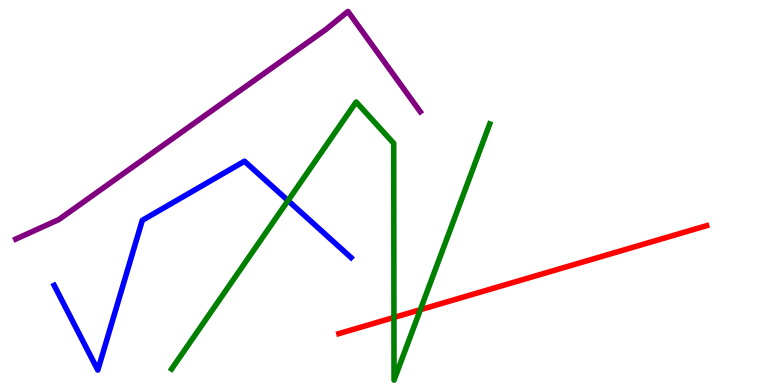[{'lines': ['blue', 'red'], 'intersections': []}, {'lines': ['green', 'red'], 'intersections': [{'x': 5.08, 'y': 1.75}, {'x': 5.42, 'y': 1.96}]}, {'lines': ['purple', 'red'], 'intersections': []}, {'lines': ['blue', 'green'], 'intersections': [{'x': 3.72, 'y': 4.79}]}, {'lines': ['blue', 'purple'], 'intersections': []}, {'lines': ['green', 'purple'], 'intersections': []}]